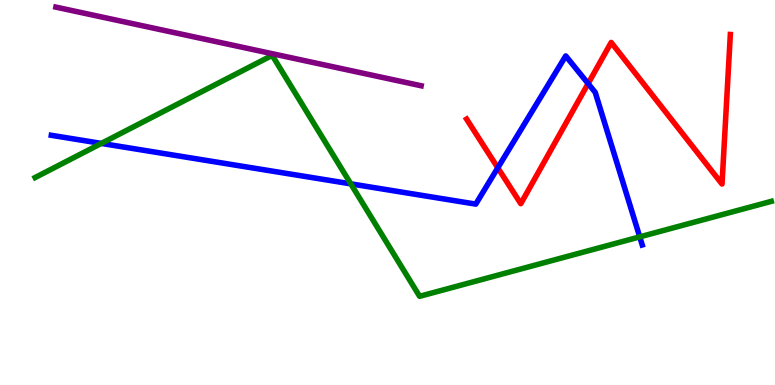[{'lines': ['blue', 'red'], 'intersections': [{'x': 6.42, 'y': 5.64}, {'x': 7.59, 'y': 7.83}]}, {'lines': ['green', 'red'], 'intersections': []}, {'lines': ['purple', 'red'], 'intersections': []}, {'lines': ['blue', 'green'], 'intersections': [{'x': 1.31, 'y': 6.28}, {'x': 4.53, 'y': 5.22}, {'x': 8.25, 'y': 3.85}]}, {'lines': ['blue', 'purple'], 'intersections': []}, {'lines': ['green', 'purple'], 'intersections': []}]